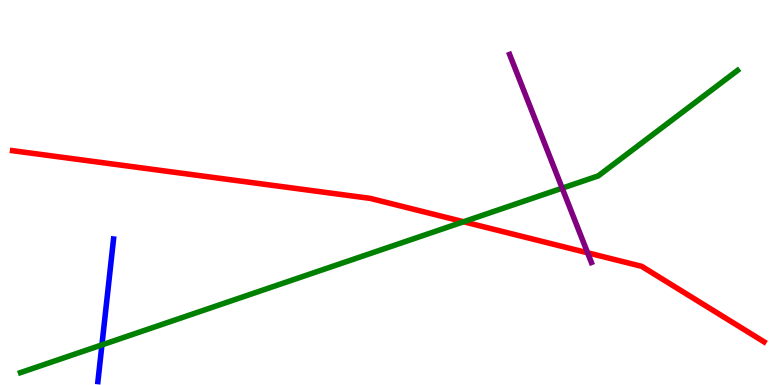[{'lines': ['blue', 'red'], 'intersections': []}, {'lines': ['green', 'red'], 'intersections': [{'x': 5.98, 'y': 4.24}]}, {'lines': ['purple', 'red'], 'intersections': [{'x': 7.58, 'y': 3.43}]}, {'lines': ['blue', 'green'], 'intersections': [{'x': 1.32, 'y': 1.04}]}, {'lines': ['blue', 'purple'], 'intersections': []}, {'lines': ['green', 'purple'], 'intersections': [{'x': 7.25, 'y': 5.11}]}]